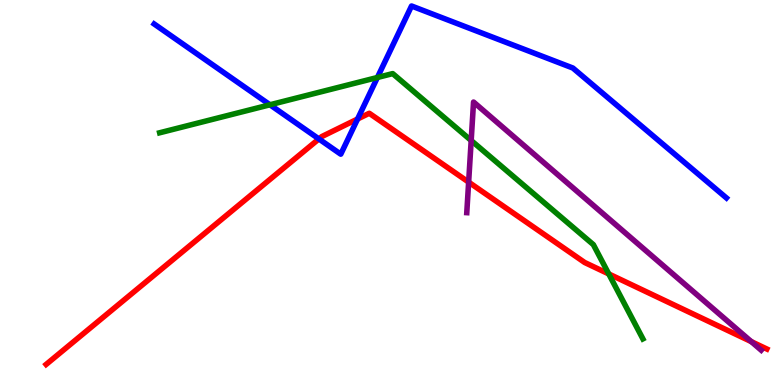[{'lines': ['blue', 'red'], 'intersections': [{'x': 4.11, 'y': 6.39}, {'x': 4.61, 'y': 6.91}]}, {'lines': ['green', 'red'], 'intersections': [{'x': 7.85, 'y': 2.88}]}, {'lines': ['purple', 'red'], 'intersections': [{'x': 6.05, 'y': 5.27}, {'x': 9.69, 'y': 1.13}]}, {'lines': ['blue', 'green'], 'intersections': [{'x': 3.48, 'y': 7.28}, {'x': 4.87, 'y': 7.99}]}, {'lines': ['blue', 'purple'], 'intersections': []}, {'lines': ['green', 'purple'], 'intersections': [{'x': 6.08, 'y': 6.35}]}]